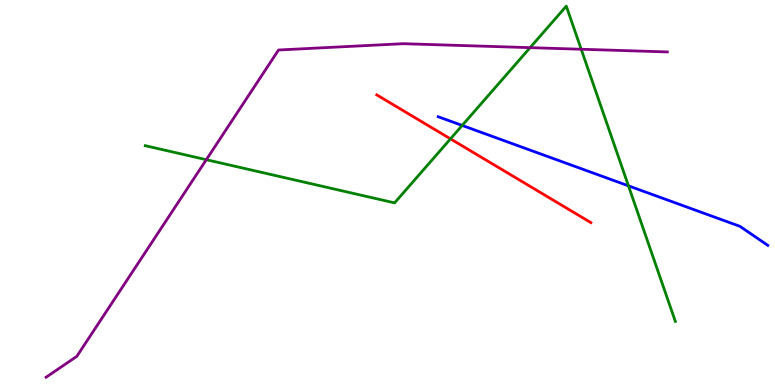[{'lines': ['blue', 'red'], 'intersections': []}, {'lines': ['green', 'red'], 'intersections': [{'x': 5.81, 'y': 6.39}]}, {'lines': ['purple', 'red'], 'intersections': []}, {'lines': ['blue', 'green'], 'intersections': [{'x': 5.96, 'y': 6.74}, {'x': 8.11, 'y': 5.17}]}, {'lines': ['blue', 'purple'], 'intersections': []}, {'lines': ['green', 'purple'], 'intersections': [{'x': 2.66, 'y': 5.85}, {'x': 6.84, 'y': 8.76}, {'x': 7.5, 'y': 8.72}]}]